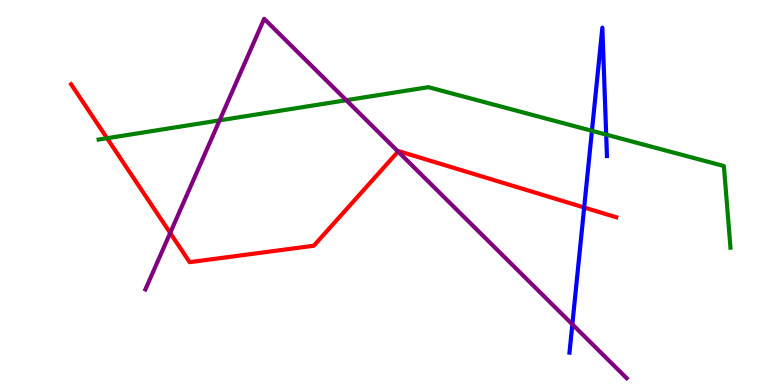[{'lines': ['blue', 'red'], 'intersections': [{'x': 7.54, 'y': 4.61}]}, {'lines': ['green', 'red'], 'intersections': [{'x': 1.38, 'y': 6.41}]}, {'lines': ['purple', 'red'], 'intersections': [{'x': 2.2, 'y': 3.95}, {'x': 5.14, 'y': 6.06}]}, {'lines': ['blue', 'green'], 'intersections': [{'x': 7.64, 'y': 6.6}, {'x': 7.82, 'y': 6.5}]}, {'lines': ['blue', 'purple'], 'intersections': [{'x': 7.39, 'y': 1.58}]}, {'lines': ['green', 'purple'], 'intersections': [{'x': 2.83, 'y': 6.87}, {'x': 4.47, 'y': 7.4}]}]